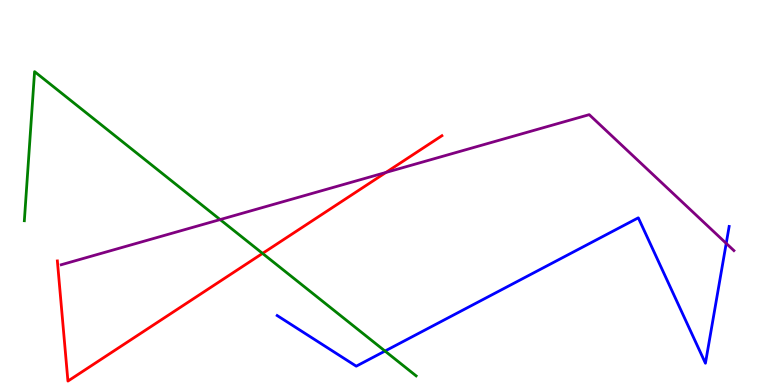[{'lines': ['blue', 'red'], 'intersections': []}, {'lines': ['green', 'red'], 'intersections': [{'x': 3.39, 'y': 3.42}]}, {'lines': ['purple', 'red'], 'intersections': [{'x': 4.98, 'y': 5.52}]}, {'lines': ['blue', 'green'], 'intersections': [{'x': 4.97, 'y': 0.882}]}, {'lines': ['blue', 'purple'], 'intersections': [{'x': 9.37, 'y': 3.68}]}, {'lines': ['green', 'purple'], 'intersections': [{'x': 2.84, 'y': 4.3}]}]